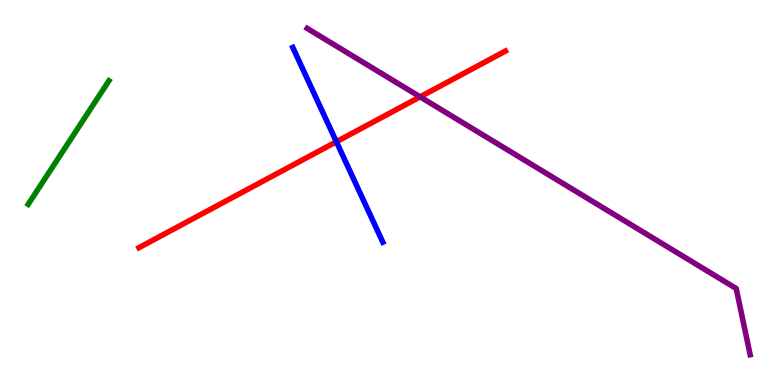[{'lines': ['blue', 'red'], 'intersections': [{'x': 4.34, 'y': 6.32}]}, {'lines': ['green', 'red'], 'intersections': []}, {'lines': ['purple', 'red'], 'intersections': [{'x': 5.42, 'y': 7.48}]}, {'lines': ['blue', 'green'], 'intersections': []}, {'lines': ['blue', 'purple'], 'intersections': []}, {'lines': ['green', 'purple'], 'intersections': []}]